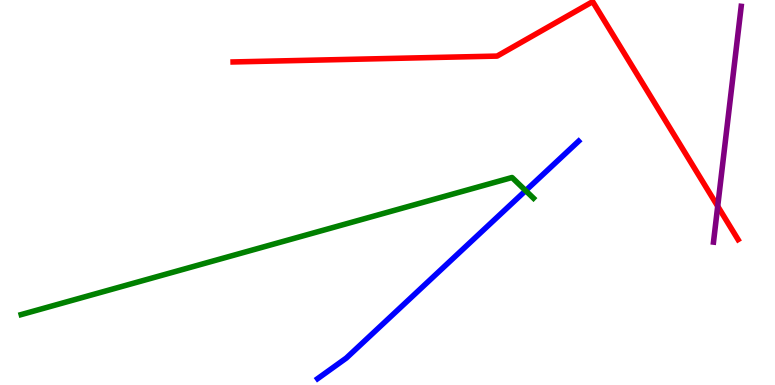[{'lines': ['blue', 'red'], 'intersections': []}, {'lines': ['green', 'red'], 'intersections': []}, {'lines': ['purple', 'red'], 'intersections': [{'x': 9.26, 'y': 4.64}]}, {'lines': ['blue', 'green'], 'intersections': [{'x': 6.78, 'y': 5.05}]}, {'lines': ['blue', 'purple'], 'intersections': []}, {'lines': ['green', 'purple'], 'intersections': []}]